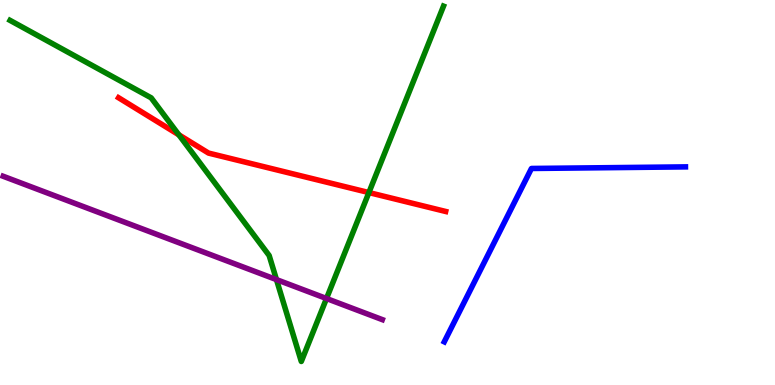[{'lines': ['blue', 'red'], 'intersections': []}, {'lines': ['green', 'red'], 'intersections': [{'x': 2.31, 'y': 6.5}, {'x': 4.76, 'y': 5.0}]}, {'lines': ['purple', 'red'], 'intersections': []}, {'lines': ['blue', 'green'], 'intersections': []}, {'lines': ['blue', 'purple'], 'intersections': []}, {'lines': ['green', 'purple'], 'intersections': [{'x': 3.57, 'y': 2.74}, {'x': 4.21, 'y': 2.25}]}]